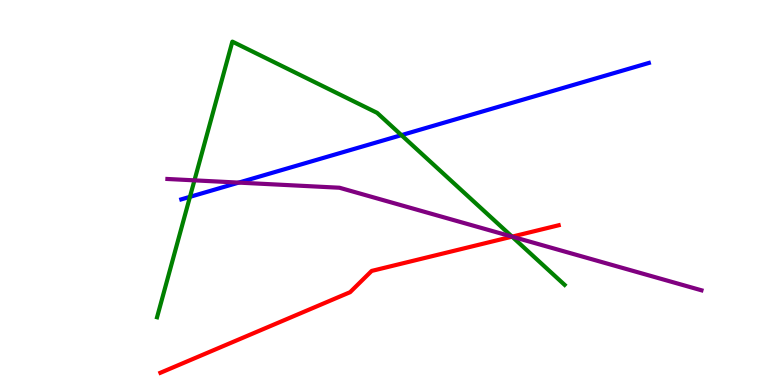[{'lines': ['blue', 'red'], 'intersections': []}, {'lines': ['green', 'red'], 'intersections': [{'x': 6.61, 'y': 3.85}]}, {'lines': ['purple', 'red'], 'intersections': [{'x': 6.61, 'y': 3.85}]}, {'lines': ['blue', 'green'], 'intersections': [{'x': 2.45, 'y': 4.89}, {'x': 5.18, 'y': 6.49}]}, {'lines': ['blue', 'purple'], 'intersections': [{'x': 3.08, 'y': 5.26}]}, {'lines': ['green', 'purple'], 'intersections': [{'x': 2.51, 'y': 5.32}, {'x': 6.61, 'y': 3.85}]}]